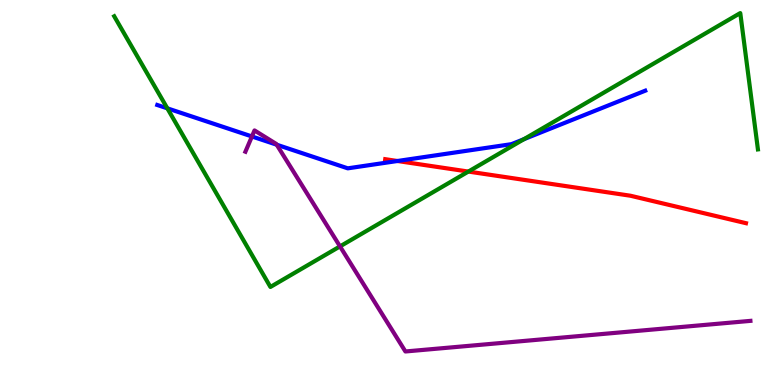[{'lines': ['blue', 'red'], 'intersections': [{'x': 5.13, 'y': 5.82}]}, {'lines': ['green', 'red'], 'intersections': [{'x': 6.04, 'y': 5.54}]}, {'lines': ['purple', 'red'], 'intersections': []}, {'lines': ['blue', 'green'], 'intersections': [{'x': 2.16, 'y': 7.19}, {'x': 6.76, 'y': 6.39}]}, {'lines': ['blue', 'purple'], 'intersections': [{'x': 3.25, 'y': 6.46}, {'x': 3.57, 'y': 6.24}]}, {'lines': ['green', 'purple'], 'intersections': [{'x': 4.39, 'y': 3.6}]}]